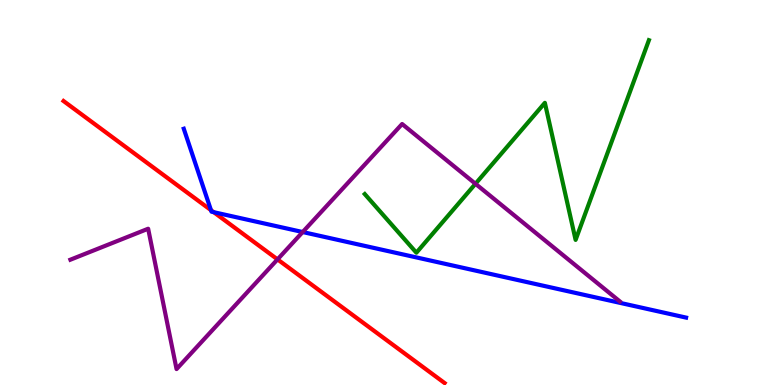[{'lines': ['blue', 'red'], 'intersections': [{'x': 2.72, 'y': 4.54}, {'x': 2.76, 'y': 4.49}]}, {'lines': ['green', 'red'], 'intersections': []}, {'lines': ['purple', 'red'], 'intersections': [{'x': 3.58, 'y': 3.26}]}, {'lines': ['blue', 'green'], 'intersections': []}, {'lines': ['blue', 'purple'], 'intersections': [{'x': 3.91, 'y': 3.97}]}, {'lines': ['green', 'purple'], 'intersections': [{'x': 6.14, 'y': 5.23}]}]